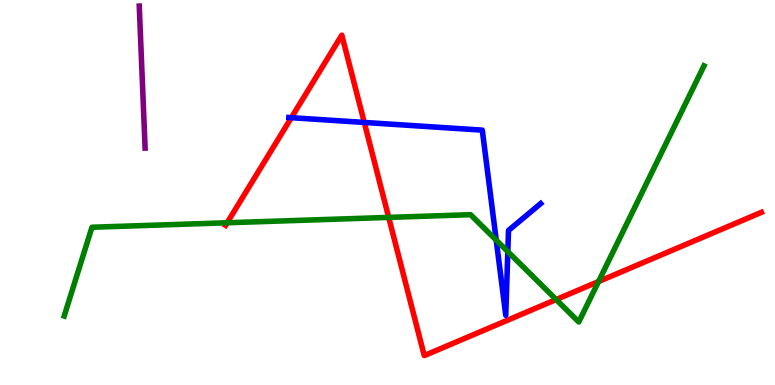[{'lines': ['blue', 'red'], 'intersections': [{'x': 3.76, 'y': 6.94}, {'x': 4.7, 'y': 6.82}]}, {'lines': ['green', 'red'], 'intersections': [{'x': 2.93, 'y': 4.21}, {'x': 5.02, 'y': 4.35}, {'x': 7.18, 'y': 2.22}, {'x': 7.72, 'y': 2.69}]}, {'lines': ['purple', 'red'], 'intersections': []}, {'lines': ['blue', 'green'], 'intersections': [{'x': 6.4, 'y': 3.76}, {'x': 6.55, 'y': 3.46}]}, {'lines': ['blue', 'purple'], 'intersections': []}, {'lines': ['green', 'purple'], 'intersections': []}]